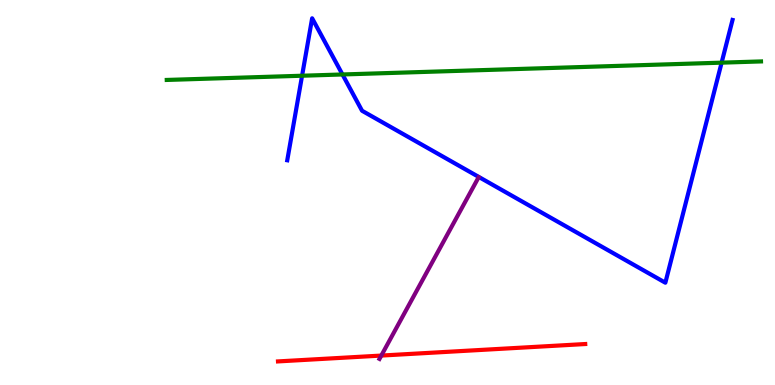[{'lines': ['blue', 'red'], 'intersections': []}, {'lines': ['green', 'red'], 'intersections': []}, {'lines': ['purple', 'red'], 'intersections': [{'x': 4.92, 'y': 0.764}]}, {'lines': ['blue', 'green'], 'intersections': [{'x': 3.9, 'y': 8.03}, {'x': 4.42, 'y': 8.07}, {'x': 9.31, 'y': 8.37}]}, {'lines': ['blue', 'purple'], 'intersections': []}, {'lines': ['green', 'purple'], 'intersections': []}]